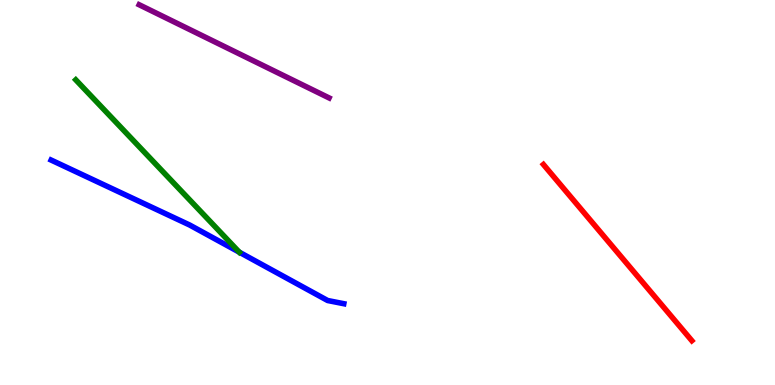[{'lines': ['blue', 'red'], 'intersections': []}, {'lines': ['green', 'red'], 'intersections': []}, {'lines': ['purple', 'red'], 'intersections': []}, {'lines': ['blue', 'green'], 'intersections': [{'x': 3.09, 'y': 3.45}]}, {'lines': ['blue', 'purple'], 'intersections': []}, {'lines': ['green', 'purple'], 'intersections': []}]